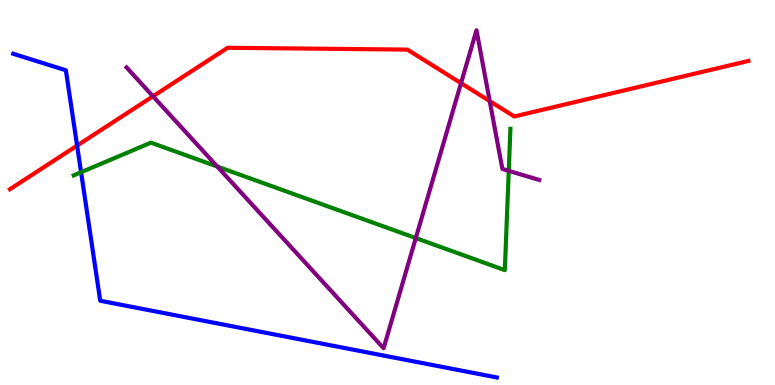[{'lines': ['blue', 'red'], 'intersections': [{'x': 0.995, 'y': 6.22}]}, {'lines': ['green', 'red'], 'intersections': []}, {'lines': ['purple', 'red'], 'intersections': [{'x': 1.97, 'y': 7.5}, {'x': 5.95, 'y': 7.84}, {'x': 6.32, 'y': 7.37}]}, {'lines': ['blue', 'green'], 'intersections': [{'x': 1.05, 'y': 5.53}]}, {'lines': ['blue', 'purple'], 'intersections': []}, {'lines': ['green', 'purple'], 'intersections': [{'x': 2.8, 'y': 5.67}, {'x': 5.37, 'y': 3.82}, {'x': 6.56, 'y': 5.56}]}]